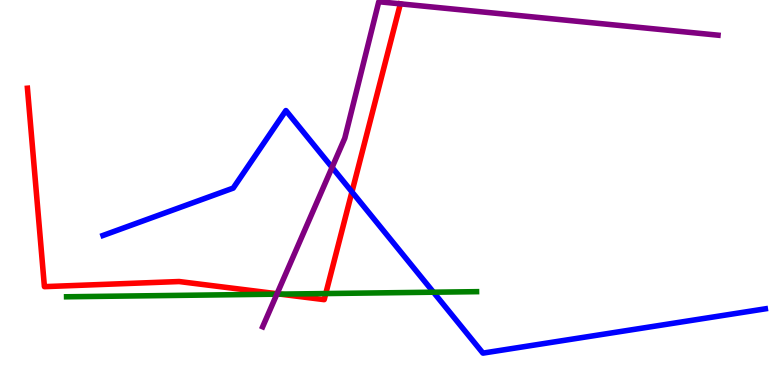[{'lines': ['blue', 'red'], 'intersections': [{'x': 4.54, 'y': 5.02}]}, {'lines': ['green', 'red'], 'intersections': [{'x': 3.61, 'y': 2.36}, {'x': 4.2, 'y': 2.38}]}, {'lines': ['purple', 'red'], 'intersections': [{'x': 3.57, 'y': 2.37}]}, {'lines': ['blue', 'green'], 'intersections': [{'x': 5.59, 'y': 2.41}]}, {'lines': ['blue', 'purple'], 'intersections': [{'x': 4.28, 'y': 5.65}]}, {'lines': ['green', 'purple'], 'intersections': [{'x': 3.57, 'y': 2.36}]}]